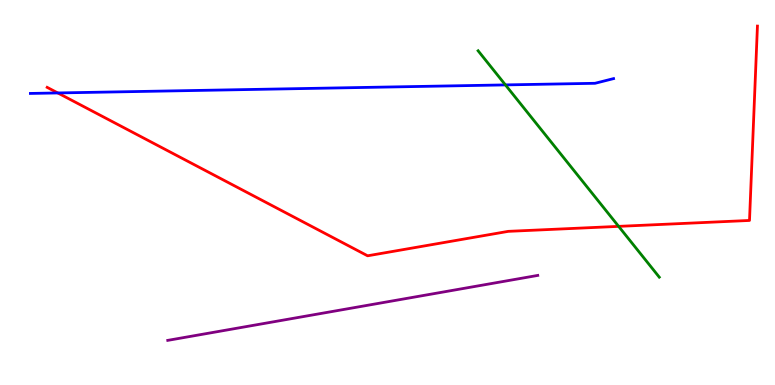[{'lines': ['blue', 'red'], 'intersections': [{'x': 0.746, 'y': 7.59}]}, {'lines': ['green', 'red'], 'intersections': [{'x': 7.98, 'y': 4.12}]}, {'lines': ['purple', 'red'], 'intersections': []}, {'lines': ['blue', 'green'], 'intersections': [{'x': 6.52, 'y': 7.79}]}, {'lines': ['blue', 'purple'], 'intersections': []}, {'lines': ['green', 'purple'], 'intersections': []}]